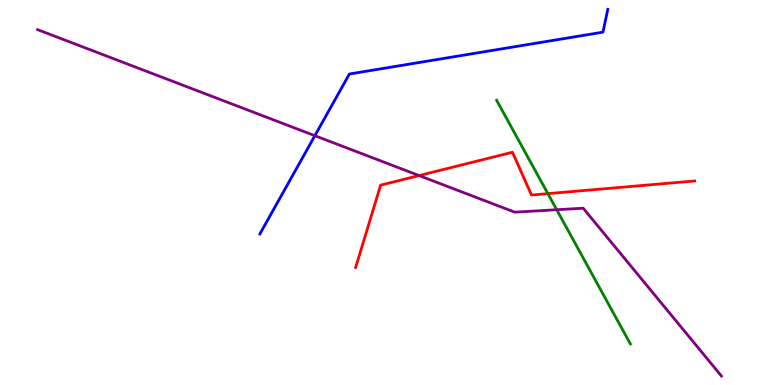[{'lines': ['blue', 'red'], 'intersections': []}, {'lines': ['green', 'red'], 'intersections': [{'x': 7.07, 'y': 4.97}]}, {'lines': ['purple', 'red'], 'intersections': [{'x': 5.41, 'y': 5.44}]}, {'lines': ['blue', 'green'], 'intersections': []}, {'lines': ['blue', 'purple'], 'intersections': [{'x': 4.06, 'y': 6.48}]}, {'lines': ['green', 'purple'], 'intersections': [{'x': 7.18, 'y': 4.55}]}]